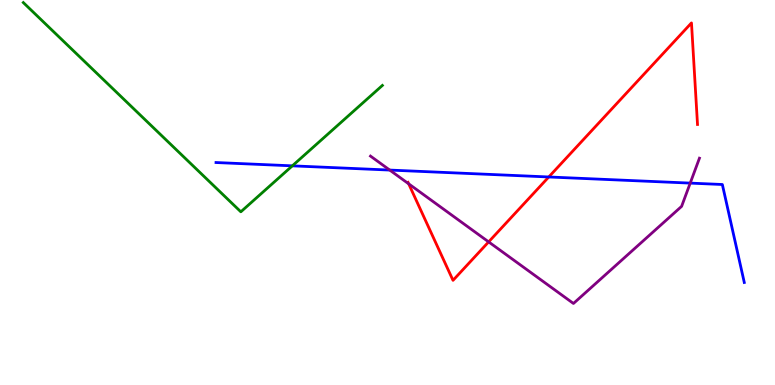[{'lines': ['blue', 'red'], 'intersections': [{'x': 7.08, 'y': 5.4}]}, {'lines': ['green', 'red'], 'intersections': []}, {'lines': ['purple', 'red'], 'intersections': [{'x': 5.27, 'y': 5.23}, {'x': 6.31, 'y': 3.72}]}, {'lines': ['blue', 'green'], 'intersections': [{'x': 3.77, 'y': 5.69}]}, {'lines': ['blue', 'purple'], 'intersections': [{'x': 5.03, 'y': 5.58}, {'x': 8.91, 'y': 5.24}]}, {'lines': ['green', 'purple'], 'intersections': []}]